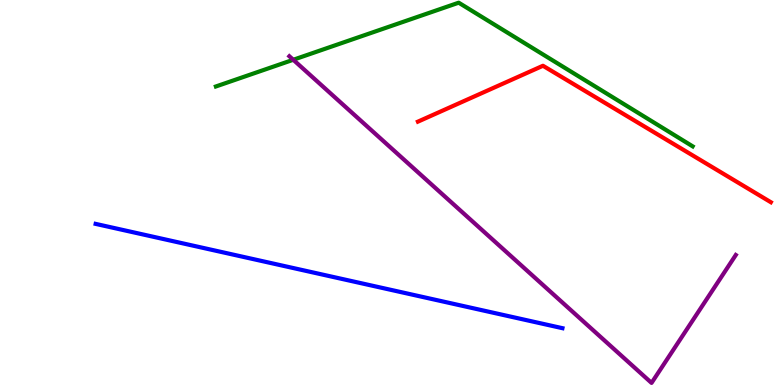[{'lines': ['blue', 'red'], 'intersections': []}, {'lines': ['green', 'red'], 'intersections': []}, {'lines': ['purple', 'red'], 'intersections': []}, {'lines': ['blue', 'green'], 'intersections': []}, {'lines': ['blue', 'purple'], 'intersections': []}, {'lines': ['green', 'purple'], 'intersections': [{'x': 3.78, 'y': 8.45}]}]